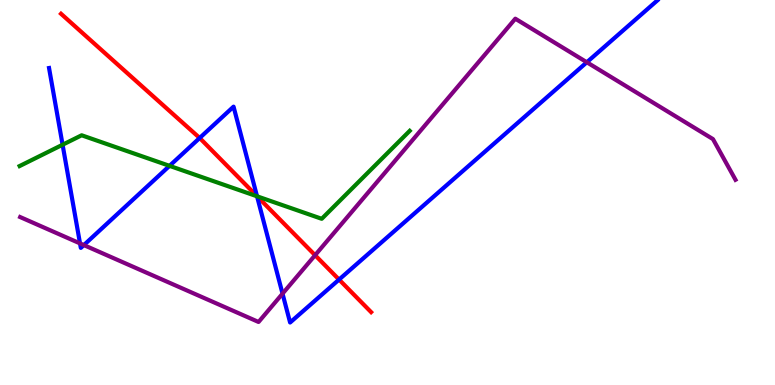[{'lines': ['blue', 'red'], 'intersections': [{'x': 2.58, 'y': 6.42}, {'x': 3.32, 'y': 4.9}, {'x': 4.37, 'y': 2.74}]}, {'lines': ['green', 'red'], 'intersections': [{'x': 3.32, 'y': 4.9}]}, {'lines': ['purple', 'red'], 'intersections': [{'x': 4.07, 'y': 3.37}]}, {'lines': ['blue', 'green'], 'intersections': [{'x': 0.808, 'y': 6.24}, {'x': 2.19, 'y': 5.69}, {'x': 3.32, 'y': 4.9}]}, {'lines': ['blue', 'purple'], 'intersections': [{'x': 1.03, 'y': 3.68}, {'x': 1.08, 'y': 3.63}, {'x': 3.65, 'y': 2.37}, {'x': 7.57, 'y': 8.38}]}, {'lines': ['green', 'purple'], 'intersections': []}]